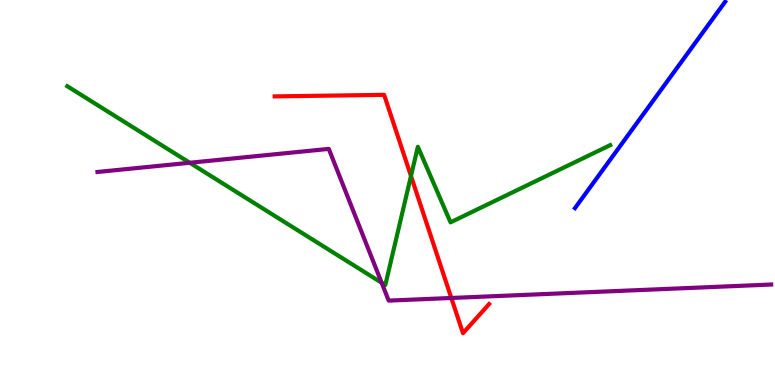[{'lines': ['blue', 'red'], 'intersections': []}, {'lines': ['green', 'red'], 'intersections': [{'x': 5.3, 'y': 5.43}]}, {'lines': ['purple', 'red'], 'intersections': [{'x': 5.82, 'y': 2.26}]}, {'lines': ['blue', 'green'], 'intersections': []}, {'lines': ['blue', 'purple'], 'intersections': []}, {'lines': ['green', 'purple'], 'intersections': [{'x': 2.45, 'y': 5.77}, {'x': 4.92, 'y': 2.66}]}]